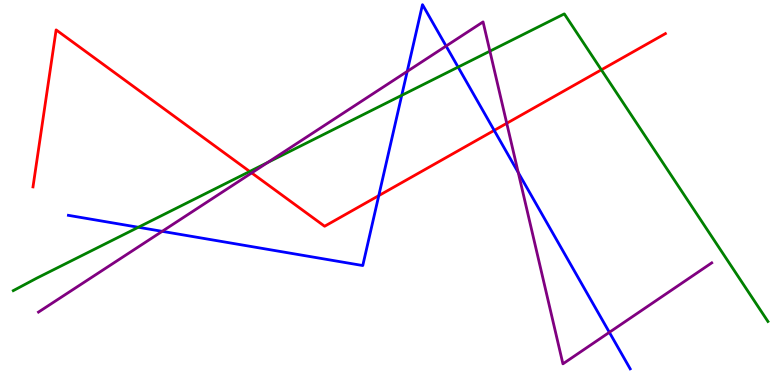[{'lines': ['blue', 'red'], 'intersections': [{'x': 4.89, 'y': 4.92}, {'x': 6.38, 'y': 6.61}]}, {'lines': ['green', 'red'], 'intersections': [{'x': 3.22, 'y': 5.55}, {'x': 7.76, 'y': 8.19}]}, {'lines': ['purple', 'red'], 'intersections': [{'x': 3.25, 'y': 5.51}, {'x': 6.54, 'y': 6.8}]}, {'lines': ['blue', 'green'], 'intersections': [{'x': 1.79, 'y': 4.1}, {'x': 5.18, 'y': 7.52}, {'x': 5.91, 'y': 8.26}]}, {'lines': ['blue', 'purple'], 'intersections': [{'x': 2.09, 'y': 3.99}, {'x': 5.25, 'y': 8.15}, {'x': 5.76, 'y': 8.8}, {'x': 6.69, 'y': 5.52}, {'x': 7.86, 'y': 1.37}]}, {'lines': ['green', 'purple'], 'intersections': [{'x': 3.45, 'y': 5.78}, {'x': 6.32, 'y': 8.67}]}]